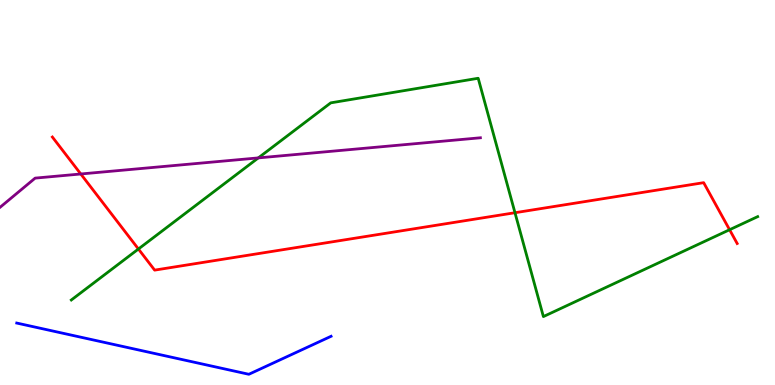[{'lines': ['blue', 'red'], 'intersections': []}, {'lines': ['green', 'red'], 'intersections': [{'x': 1.79, 'y': 3.53}, {'x': 6.64, 'y': 4.47}, {'x': 9.41, 'y': 4.03}]}, {'lines': ['purple', 'red'], 'intersections': [{'x': 1.04, 'y': 5.48}]}, {'lines': ['blue', 'green'], 'intersections': []}, {'lines': ['blue', 'purple'], 'intersections': []}, {'lines': ['green', 'purple'], 'intersections': [{'x': 3.33, 'y': 5.9}]}]